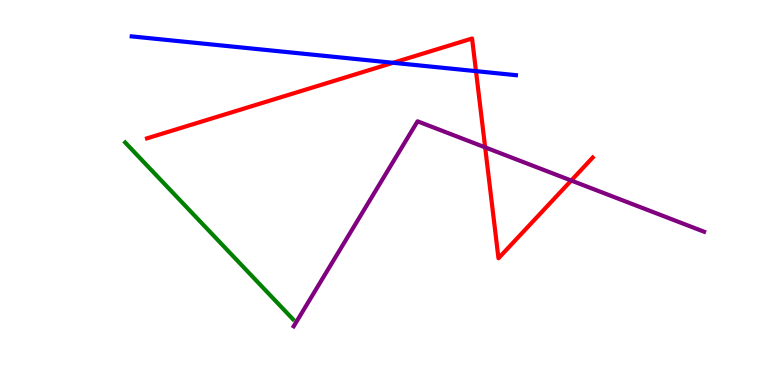[{'lines': ['blue', 'red'], 'intersections': [{'x': 5.07, 'y': 8.37}, {'x': 6.14, 'y': 8.15}]}, {'lines': ['green', 'red'], 'intersections': []}, {'lines': ['purple', 'red'], 'intersections': [{'x': 6.26, 'y': 6.17}, {'x': 7.37, 'y': 5.31}]}, {'lines': ['blue', 'green'], 'intersections': []}, {'lines': ['blue', 'purple'], 'intersections': []}, {'lines': ['green', 'purple'], 'intersections': []}]